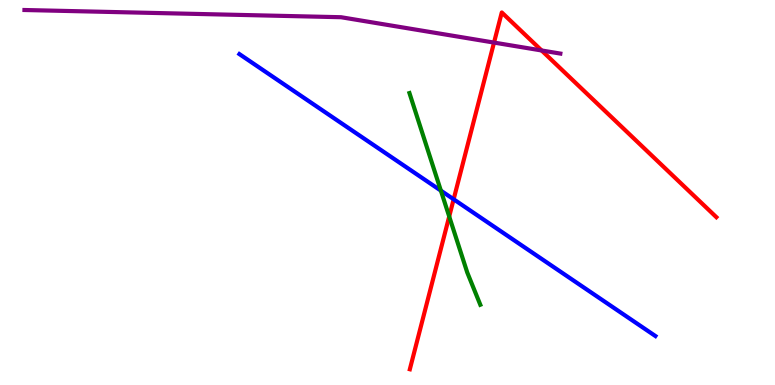[{'lines': ['blue', 'red'], 'intersections': [{'x': 5.85, 'y': 4.82}]}, {'lines': ['green', 'red'], 'intersections': [{'x': 5.8, 'y': 4.38}]}, {'lines': ['purple', 'red'], 'intersections': [{'x': 6.37, 'y': 8.89}, {'x': 6.99, 'y': 8.69}]}, {'lines': ['blue', 'green'], 'intersections': [{'x': 5.69, 'y': 5.05}]}, {'lines': ['blue', 'purple'], 'intersections': []}, {'lines': ['green', 'purple'], 'intersections': []}]